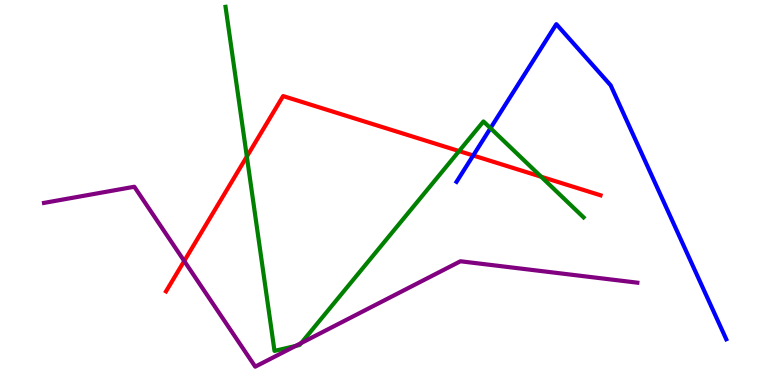[{'lines': ['blue', 'red'], 'intersections': [{'x': 6.11, 'y': 5.96}]}, {'lines': ['green', 'red'], 'intersections': [{'x': 3.19, 'y': 5.93}, {'x': 5.92, 'y': 6.08}, {'x': 6.98, 'y': 5.41}]}, {'lines': ['purple', 'red'], 'intersections': [{'x': 2.38, 'y': 3.22}]}, {'lines': ['blue', 'green'], 'intersections': [{'x': 6.33, 'y': 6.67}]}, {'lines': ['blue', 'purple'], 'intersections': []}, {'lines': ['green', 'purple'], 'intersections': [{'x': 3.81, 'y': 1.01}, {'x': 3.89, 'y': 1.09}]}]